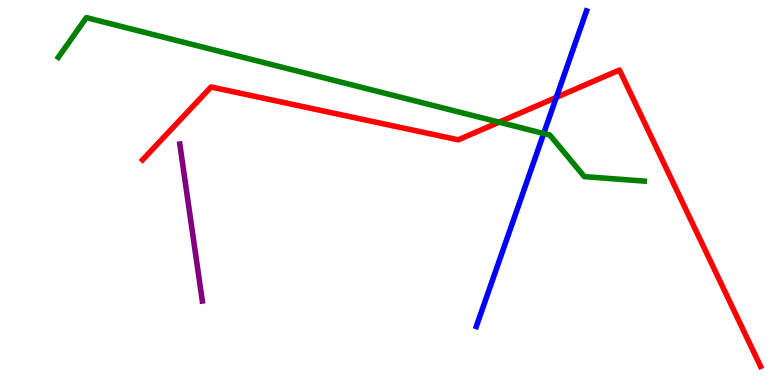[{'lines': ['blue', 'red'], 'intersections': [{'x': 7.18, 'y': 7.47}]}, {'lines': ['green', 'red'], 'intersections': [{'x': 6.44, 'y': 6.83}]}, {'lines': ['purple', 'red'], 'intersections': []}, {'lines': ['blue', 'green'], 'intersections': [{'x': 7.02, 'y': 6.53}]}, {'lines': ['blue', 'purple'], 'intersections': []}, {'lines': ['green', 'purple'], 'intersections': []}]